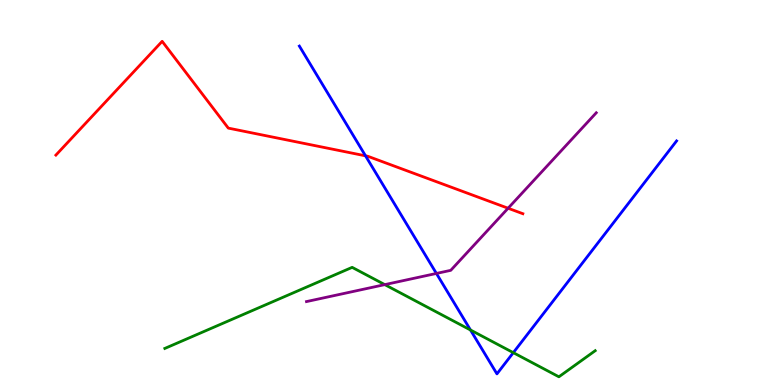[{'lines': ['blue', 'red'], 'intersections': [{'x': 4.72, 'y': 5.95}]}, {'lines': ['green', 'red'], 'intersections': []}, {'lines': ['purple', 'red'], 'intersections': [{'x': 6.56, 'y': 4.59}]}, {'lines': ['blue', 'green'], 'intersections': [{'x': 6.07, 'y': 1.43}, {'x': 6.62, 'y': 0.84}]}, {'lines': ['blue', 'purple'], 'intersections': [{'x': 5.63, 'y': 2.9}]}, {'lines': ['green', 'purple'], 'intersections': [{'x': 4.96, 'y': 2.61}]}]